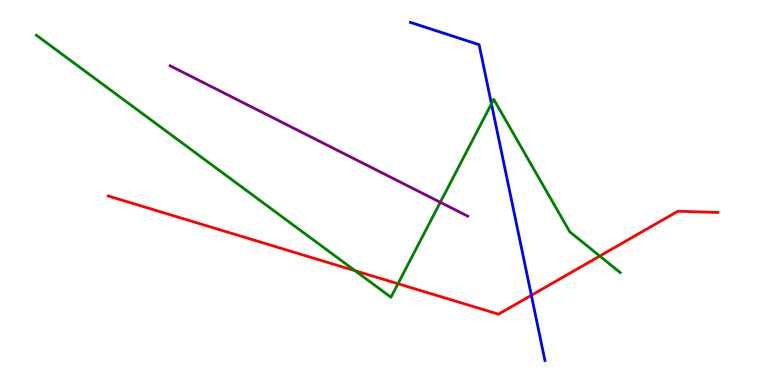[{'lines': ['blue', 'red'], 'intersections': [{'x': 6.86, 'y': 2.33}]}, {'lines': ['green', 'red'], 'intersections': [{'x': 4.58, 'y': 2.97}, {'x': 5.14, 'y': 2.63}, {'x': 7.74, 'y': 3.35}]}, {'lines': ['purple', 'red'], 'intersections': []}, {'lines': ['blue', 'green'], 'intersections': [{'x': 6.34, 'y': 7.3}]}, {'lines': ['blue', 'purple'], 'intersections': []}, {'lines': ['green', 'purple'], 'intersections': [{'x': 5.68, 'y': 4.75}]}]